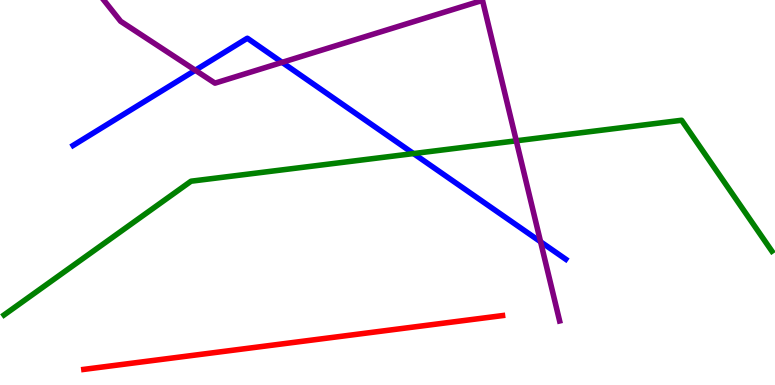[{'lines': ['blue', 'red'], 'intersections': []}, {'lines': ['green', 'red'], 'intersections': []}, {'lines': ['purple', 'red'], 'intersections': []}, {'lines': ['blue', 'green'], 'intersections': [{'x': 5.34, 'y': 6.01}]}, {'lines': ['blue', 'purple'], 'intersections': [{'x': 2.52, 'y': 8.18}, {'x': 3.64, 'y': 8.38}, {'x': 6.98, 'y': 3.72}]}, {'lines': ['green', 'purple'], 'intersections': [{'x': 6.66, 'y': 6.34}]}]